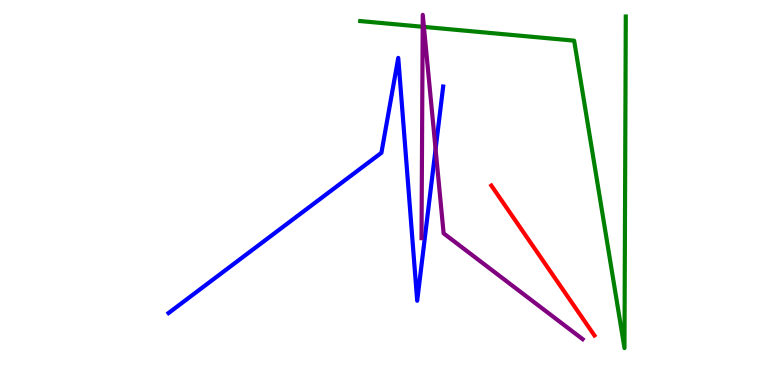[{'lines': ['blue', 'red'], 'intersections': []}, {'lines': ['green', 'red'], 'intersections': []}, {'lines': ['purple', 'red'], 'intersections': []}, {'lines': ['blue', 'green'], 'intersections': []}, {'lines': ['blue', 'purple'], 'intersections': [{'x': 5.62, 'y': 6.13}]}, {'lines': ['green', 'purple'], 'intersections': [{'x': 5.45, 'y': 9.3}, {'x': 5.47, 'y': 9.3}]}]